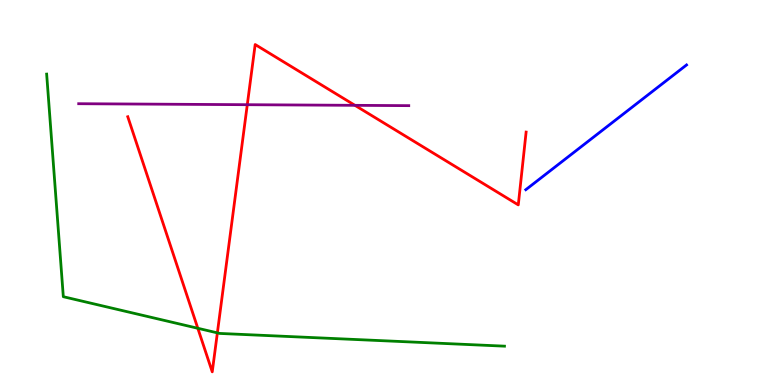[{'lines': ['blue', 'red'], 'intersections': []}, {'lines': ['green', 'red'], 'intersections': [{'x': 2.55, 'y': 1.47}, {'x': 2.8, 'y': 1.35}]}, {'lines': ['purple', 'red'], 'intersections': [{'x': 3.19, 'y': 7.28}, {'x': 4.58, 'y': 7.26}]}, {'lines': ['blue', 'green'], 'intersections': []}, {'lines': ['blue', 'purple'], 'intersections': []}, {'lines': ['green', 'purple'], 'intersections': []}]